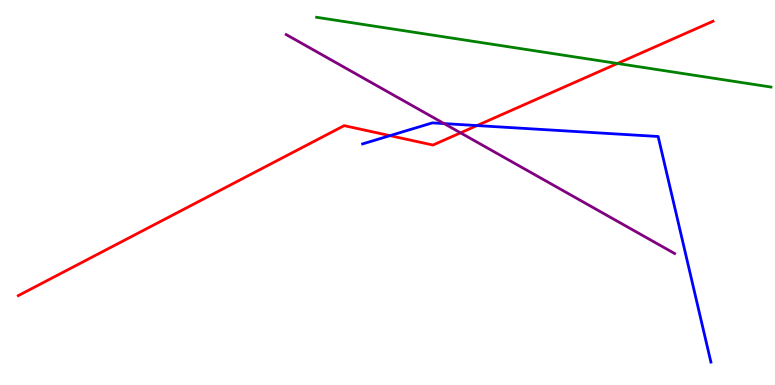[{'lines': ['blue', 'red'], 'intersections': [{'x': 5.03, 'y': 6.48}, {'x': 6.15, 'y': 6.74}]}, {'lines': ['green', 'red'], 'intersections': [{'x': 7.97, 'y': 8.35}]}, {'lines': ['purple', 'red'], 'intersections': [{'x': 5.94, 'y': 6.55}]}, {'lines': ['blue', 'green'], 'intersections': []}, {'lines': ['blue', 'purple'], 'intersections': [{'x': 5.73, 'y': 6.79}]}, {'lines': ['green', 'purple'], 'intersections': []}]